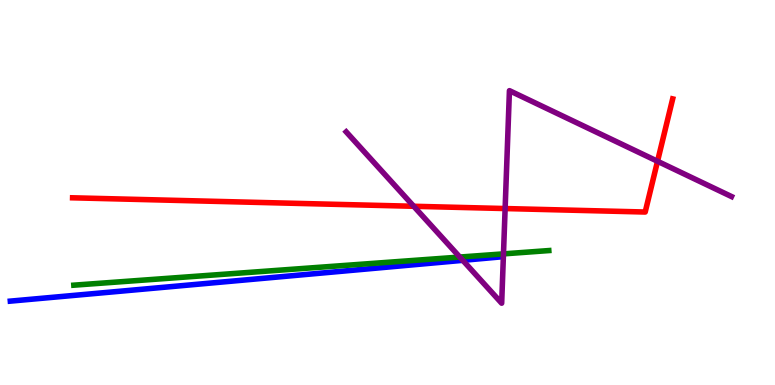[{'lines': ['blue', 'red'], 'intersections': []}, {'lines': ['green', 'red'], 'intersections': []}, {'lines': ['purple', 'red'], 'intersections': [{'x': 5.34, 'y': 4.64}, {'x': 6.52, 'y': 4.58}, {'x': 8.48, 'y': 5.81}]}, {'lines': ['blue', 'green'], 'intersections': []}, {'lines': ['blue', 'purple'], 'intersections': [{'x': 5.97, 'y': 3.24}]}, {'lines': ['green', 'purple'], 'intersections': [{'x': 5.93, 'y': 3.32}, {'x': 6.5, 'y': 3.41}]}]